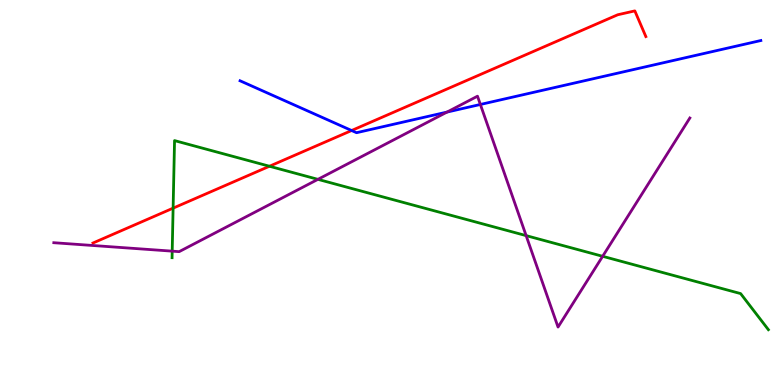[{'lines': ['blue', 'red'], 'intersections': [{'x': 4.54, 'y': 6.61}]}, {'lines': ['green', 'red'], 'intersections': [{'x': 2.23, 'y': 4.59}, {'x': 3.48, 'y': 5.68}]}, {'lines': ['purple', 'red'], 'intersections': []}, {'lines': ['blue', 'green'], 'intersections': []}, {'lines': ['blue', 'purple'], 'intersections': [{'x': 5.77, 'y': 7.09}, {'x': 6.2, 'y': 7.29}]}, {'lines': ['green', 'purple'], 'intersections': [{'x': 2.22, 'y': 3.48}, {'x': 4.1, 'y': 5.34}, {'x': 6.79, 'y': 3.88}, {'x': 7.78, 'y': 3.34}]}]